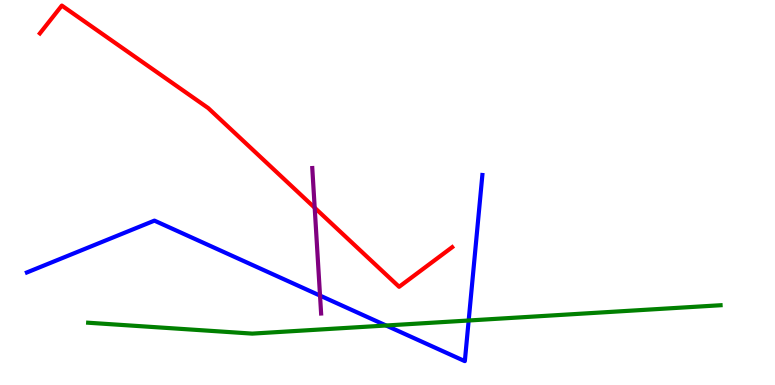[{'lines': ['blue', 'red'], 'intersections': []}, {'lines': ['green', 'red'], 'intersections': []}, {'lines': ['purple', 'red'], 'intersections': [{'x': 4.06, 'y': 4.6}]}, {'lines': ['blue', 'green'], 'intersections': [{'x': 4.98, 'y': 1.55}, {'x': 6.05, 'y': 1.68}]}, {'lines': ['blue', 'purple'], 'intersections': [{'x': 4.13, 'y': 2.32}]}, {'lines': ['green', 'purple'], 'intersections': []}]